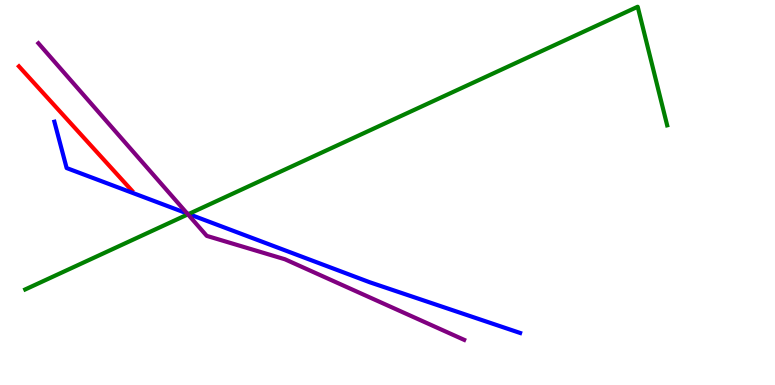[{'lines': ['blue', 'red'], 'intersections': []}, {'lines': ['green', 'red'], 'intersections': []}, {'lines': ['purple', 'red'], 'intersections': []}, {'lines': ['blue', 'green'], 'intersections': [{'x': 2.43, 'y': 4.44}]}, {'lines': ['blue', 'purple'], 'intersections': [{'x': 2.41, 'y': 4.46}]}, {'lines': ['green', 'purple'], 'intersections': [{'x': 2.42, 'y': 4.43}]}]